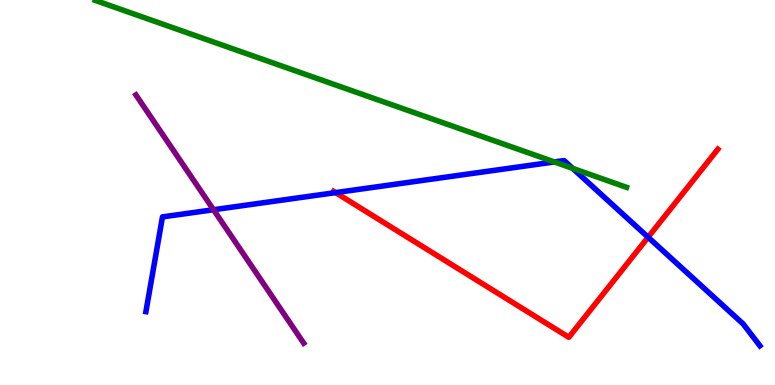[{'lines': ['blue', 'red'], 'intersections': [{'x': 4.33, 'y': 5.0}, {'x': 8.36, 'y': 3.84}]}, {'lines': ['green', 'red'], 'intersections': []}, {'lines': ['purple', 'red'], 'intersections': []}, {'lines': ['blue', 'green'], 'intersections': [{'x': 7.15, 'y': 5.79}, {'x': 7.39, 'y': 5.63}]}, {'lines': ['blue', 'purple'], 'intersections': [{'x': 2.76, 'y': 4.55}]}, {'lines': ['green', 'purple'], 'intersections': []}]